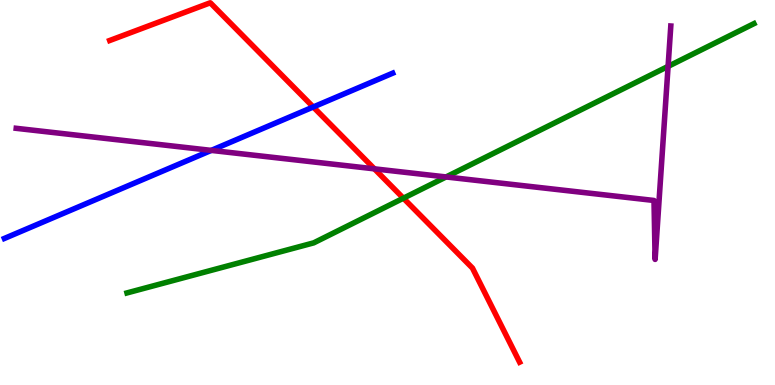[{'lines': ['blue', 'red'], 'intersections': [{'x': 4.04, 'y': 7.22}]}, {'lines': ['green', 'red'], 'intersections': [{'x': 5.21, 'y': 4.85}]}, {'lines': ['purple', 'red'], 'intersections': [{'x': 4.83, 'y': 5.61}]}, {'lines': ['blue', 'green'], 'intersections': []}, {'lines': ['blue', 'purple'], 'intersections': [{'x': 2.73, 'y': 6.09}]}, {'lines': ['green', 'purple'], 'intersections': [{'x': 5.76, 'y': 5.4}, {'x': 8.62, 'y': 8.28}]}]